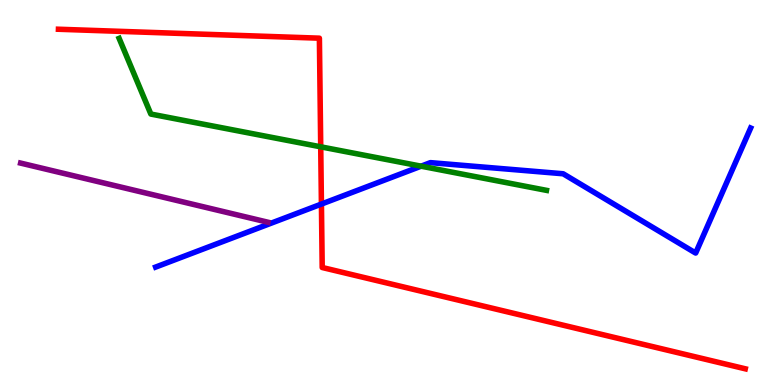[{'lines': ['blue', 'red'], 'intersections': [{'x': 4.15, 'y': 4.7}]}, {'lines': ['green', 'red'], 'intersections': [{'x': 4.14, 'y': 6.19}]}, {'lines': ['purple', 'red'], 'intersections': []}, {'lines': ['blue', 'green'], 'intersections': [{'x': 5.43, 'y': 5.68}]}, {'lines': ['blue', 'purple'], 'intersections': []}, {'lines': ['green', 'purple'], 'intersections': []}]